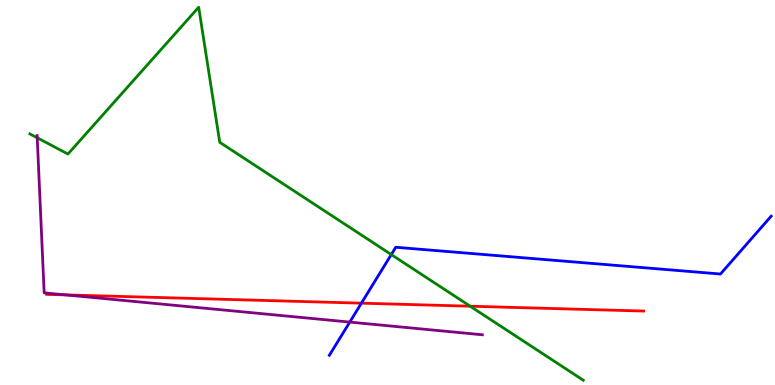[{'lines': ['blue', 'red'], 'intersections': [{'x': 4.66, 'y': 2.13}]}, {'lines': ['green', 'red'], 'intersections': [{'x': 6.07, 'y': 2.05}]}, {'lines': ['purple', 'red'], 'intersections': [{'x': 0.848, 'y': 2.34}]}, {'lines': ['blue', 'green'], 'intersections': [{'x': 5.05, 'y': 3.39}]}, {'lines': ['blue', 'purple'], 'intersections': [{'x': 4.51, 'y': 1.63}]}, {'lines': ['green', 'purple'], 'intersections': [{'x': 0.48, 'y': 6.42}]}]